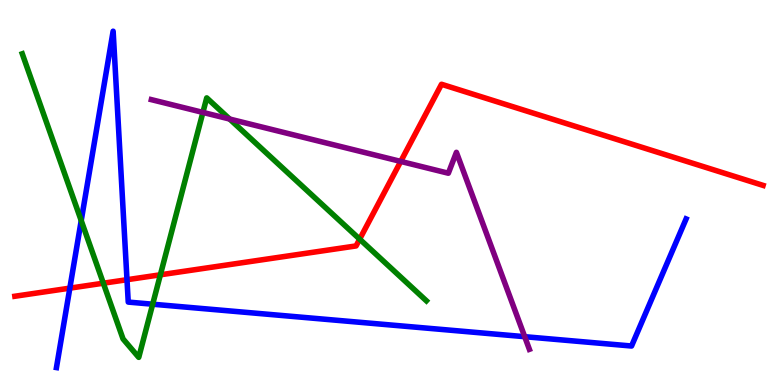[{'lines': ['blue', 'red'], 'intersections': [{'x': 0.901, 'y': 2.52}, {'x': 1.64, 'y': 2.73}]}, {'lines': ['green', 'red'], 'intersections': [{'x': 1.33, 'y': 2.64}, {'x': 2.07, 'y': 2.86}, {'x': 4.64, 'y': 3.79}]}, {'lines': ['purple', 'red'], 'intersections': [{'x': 5.17, 'y': 5.81}]}, {'lines': ['blue', 'green'], 'intersections': [{'x': 1.05, 'y': 4.27}, {'x': 1.97, 'y': 2.1}]}, {'lines': ['blue', 'purple'], 'intersections': [{'x': 6.77, 'y': 1.25}]}, {'lines': ['green', 'purple'], 'intersections': [{'x': 2.62, 'y': 7.08}, {'x': 2.96, 'y': 6.91}]}]